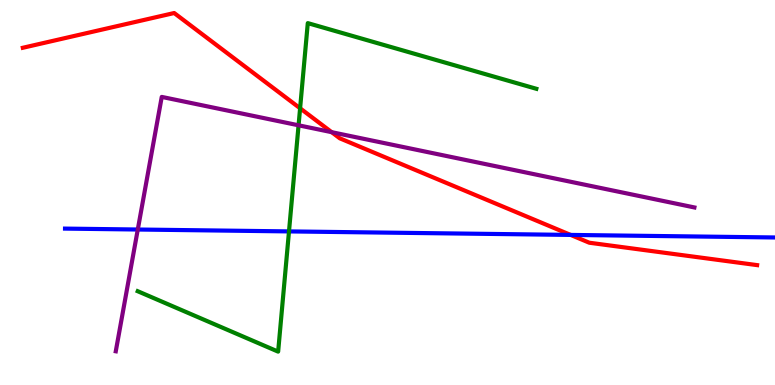[{'lines': ['blue', 'red'], 'intersections': [{'x': 7.36, 'y': 3.9}]}, {'lines': ['green', 'red'], 'intersections': [{'x': 3.87, 'y': 7.19}]}, {'lines': ['purple', 'red'], 'intersections': [{'x': 4.28, 'y': 6.57}]}, {'lines': ['blue', 'green'], 'intersections': [{'x': 3.73, 'y': 3.99}]}, {'lines': ['blue', 'purple'], 'intersections': [{'x': 1.78, 'y': 4.04}]}, {'lines': ['green', 'purple'], 'intersections': [{'x': 3.85, 'y': 6.75}]}]